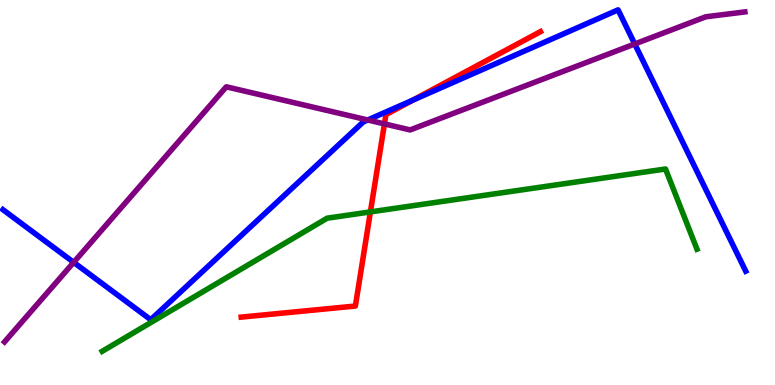[{'lines': ['blue', 'red'], 'intersections': [{'x': 5.33, 'y': 7.4}]}, {'lines': ['green', 'red'], 'intersections': [{'x': 4.78, 'y': 4.5}]}, {'lines': ['purple', 'red'], 'intersections': [{'x': 4.96, 'y': 6.78}]}, {'lines': ['blue', 'green'], 'intersections': []}, {'lines': ['blue', 'purple'], 'intersections': [{'x': 0.951, 'y': 3.19}, {'x': 4.74, 'y': 6.88}, {'x': 8.19, 'y': 8.86}]}, {'lines': ['green', 'purple'], 'intersections': []}]